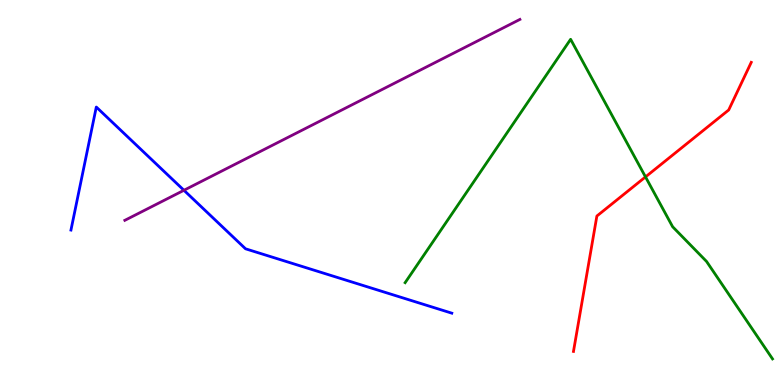[{'lines': ['blue', 'red'], 'intersections': []}, {'lines': ['green', 'red'], 'intersections': [{'x': 8.33, 'y': 5.4}]}, {'lines': ['purple', 'red'], 'intersections': []}, {'lines': ['blue', 'green'], 'intersections': []}, {'lines': ['blue', 'purple'], 'intersections': [{'x': 2.37, 'y': 5.06}]}, {'lines': ['green', 'purple'], 'intersections': []}]